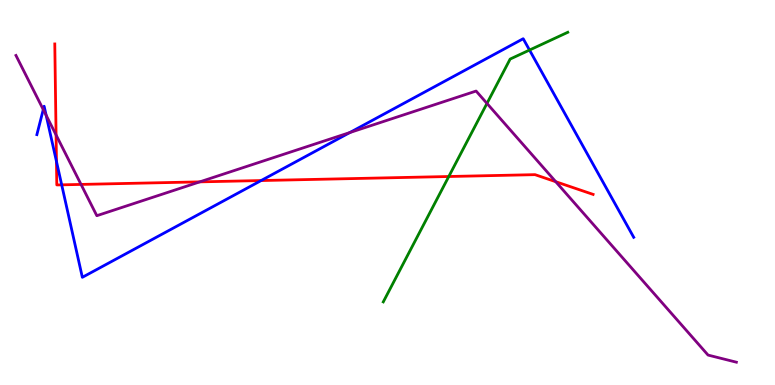[{'lines': ['blue', 'red'], 'intersections': [{'x': 0.729, 'y': 5.81}, {'x': 0.796, 'y': 5.2}, {'x': 3.37, 'y': 5.31}]}, {'lines': ['green', 'red'], 'intersections': [{'x': 5.79, 'y': 5.42}]}, {'lines': ['purple', 'red'], 'intersections': [{'x': 0.724, 'y': 6.49}, {'x': 1.05, 'y': 5.21}, {'x': 2.58, 'y': 5.28}, {'x': 7.17, 'y': 5.28}]}, {'lines': ['blue', 'green'], 'intersections': [{'x': 6.83, 'y': 8.7}]}, {'lines': ['blue', 'purple'], 'intersections': [{'x': 0.558, 'y': 7.15}, {'x': 0.596, 'y': 7.01}, {'x': 4.51, 'y': 6.56}]}, {'lines': ['green', 'purple'], 'intersections': [{'x': 6.28, 'y': 7.31}]}]